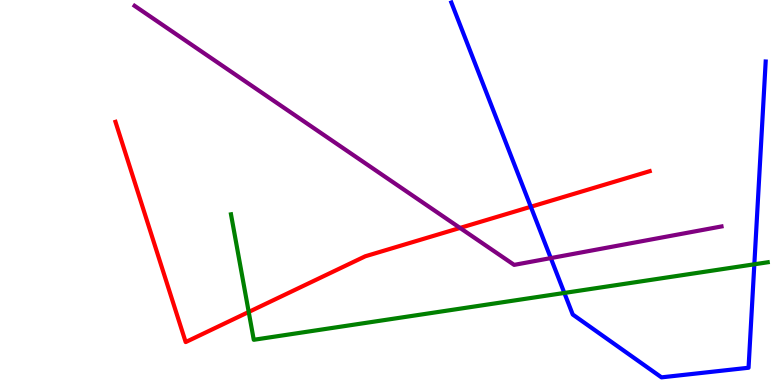[{'lines': ['blue', 'red'], 'intersections': [{'x': 6.85, 'y': 4.63}]}, {'lines': ['green', 'red'], 'intersections': [{'x': 3.21, 'y': 1.9}]}, {'lines': ['purple', 'red'], 'intersections': [{'x': 5.94, 'y': 4.08}]}, {'lines': ['blue', 'green'], 'intersections': [{'x': 7.28, 'y': 2.39}, {'x': 9.73, 'y': 3.14}]}, {'lines': ['blue', 'purple'], 'intersections': [{'x': 7.11, 'y': 3.3}]}, {'lines': ['green', 'purple'], 'intersections': []}]